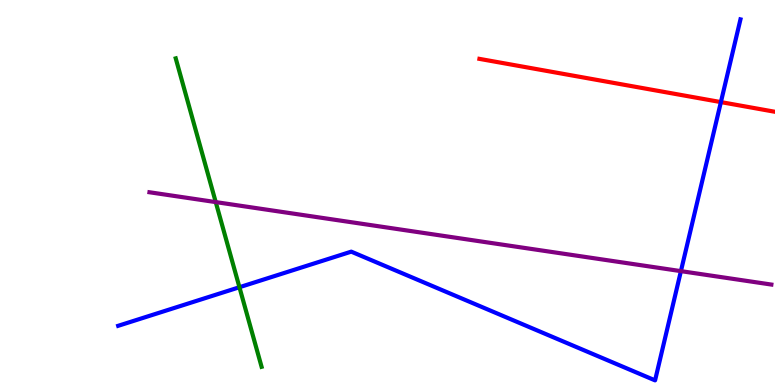[{'lines': ['blue', 'red'], 'intersections': [{'x': 9.3, 'y': 7.35}]}, {'lines': ['green', 'red'], 'intersections': []}, {'lines': ['purple', 'red'], 'intersections': []}, {'lines': ['blue', 'green'], 'intersections': [{'x': 3.09, 'y': 2.54}]}, {'lines': ['blue', 'purple'], 'intersections': [{'x': 8.79, 'y': 2.96}]}, {'lines': ['green', 'purple'], 'intersections': [{'x': 2.78, 'y': 4.75}]}]